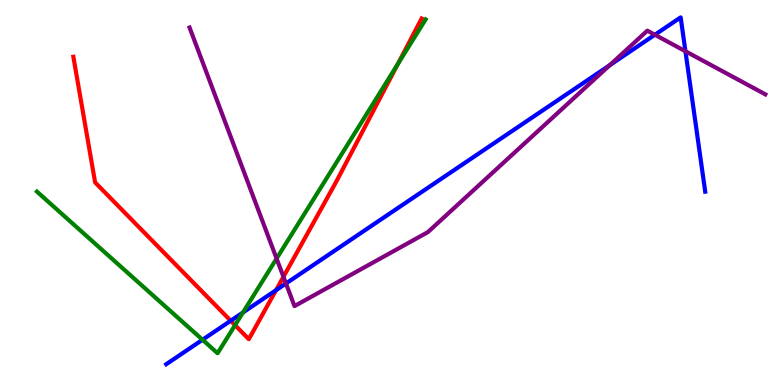[{'lines': ['blue', 'red'], 'intersections': [{'x': 2.98, 'y': 1.67}, {'x': 3.56, 'y': 2.46}]}, {'lines': ['green', 'red'], 'intersections': [{'x': 3.03, 'y': 1.55}, {'x': 5.13, 'y': 8.33}]}, {'lines': ['purple', 'red'], 'intersections': [{'x': 3.66, 'y': 2.81}]}, {'lines': ['blue', 'green'], 'intersections': [{'x': 2.61, 'y': 1.18}, {'x': 3.14, 'y': 1.88}]}, {'lines': ['blue', 'purple'], 'intersections': [{'x': 3.69, 'y': 2.64}, {'x': 7.87, 'y': 8.31}, {'x': 8.45, 'y': 9.1}, {'x': 8.84, 'y': 8.67}]}, {'lines': ['green', 'purple'], 'intersections': [{'x': 3.57, 'y': 3.28}]}]